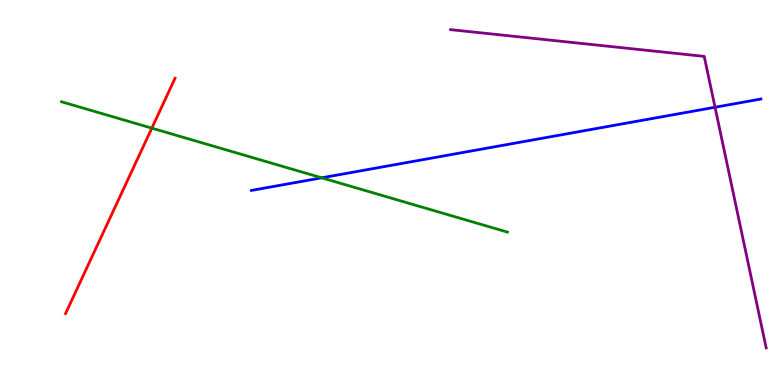[{'lines': ['blue', 'red'], 'intersections': []}, {'lines': ['green', 'red'], 'intersections': [{'x': 1.96, 'y': 6.67}]}, {'lines': ['purple', 'red'], 'intersections': []}, {'lines': ['blue', 'green'], 'intersections': [{'x': 4.15, 'y': 5.38}]}, {'lines': ['blue', 'purple'], 'intersections': [{'x': 9.23, 'y': 7.21}]}, {'lines': ['green', 'purple'], 'intersections': []}]